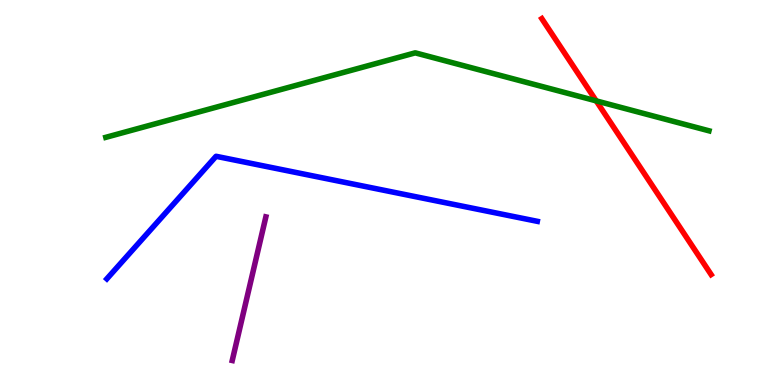[{'lines': ['blue', 'red'], 'intersections': []}, {'lines': ['green', 'red'], 'intersections': [{'x': 7.69, 'y': 7.38}]}, {'lines': ['purple', 'red'], 'intersections': []}, {'lines': ['blue', 'green'], 'intersections': []}, {'lines': ['blue', 'purple'], 'intersections': []}, {'lines': ['green', 'purple'], 'intersections': []}]